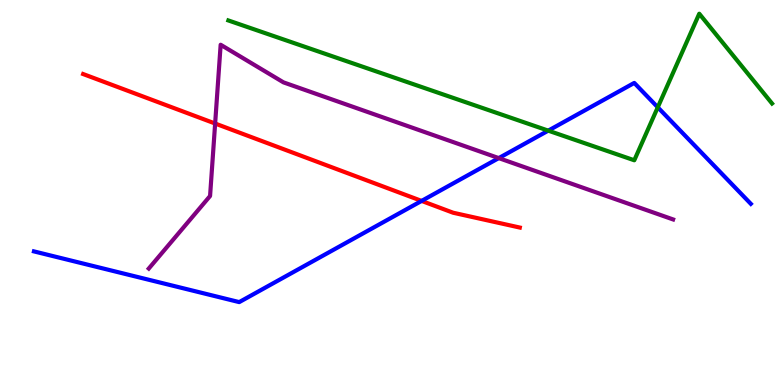[{'lines': ['blue', 'red'], 'intersections': [{'x': 5.44, 'y': 4.78}]}, {'lines': ['green', 'red'], 'intersections': []}, {'lines': ['purple', 'red'], 'intersections': [{'x': 2.78, 'y': 6.79}]}, {'lines': ['blue', 'green'], 'intersections': [{'x': 7.07, 'y': 6.61}, {'x': 8.49, 'y': 7.21}]}, {'lines': ['blue', 'purple'], 'intersections': [{'x': 6.44, 'y': 5.89}]}, {'lines': ['green', 'purple'], 'intersections': []}]